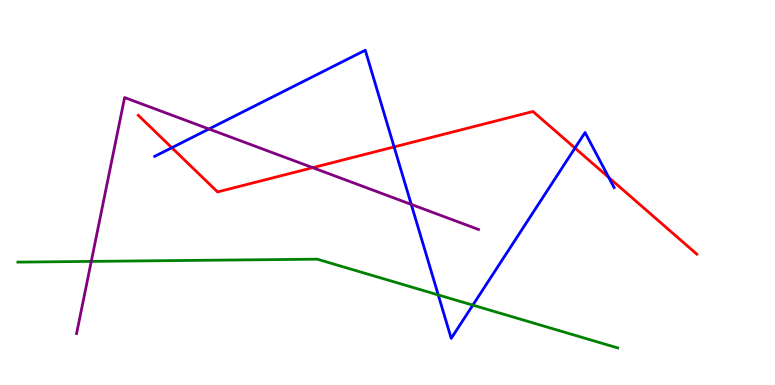[{'lines': ['blue', 'red'], 'intersections': [{'x': 2.22, 'y': 6.16}, {'x': 5.09, 'y': 6.18}, {'x': 7.42, 'y': 6.15}, {'x': 7.86, 'y': 5.39}]}, {'lines': ['green', 'red'], 'intersections': []}, {'lines': ['purple', 'red'], 'intersections': [{'x': 4.04, 'y': 5.64}]}, {'lines': ['blue', 'green'], 'intersections': [{'x': 5.65, 'y': 2.34}, {'x': 6.1, 'y': 2.07}]}, {'lines': ['blue', 'purple'], 'intersections': [{'x': 2.7, 'y': 6.65}, {'x': 5.31, 'y': 4.69}]}, {'lines': ['green', 'purple'], 'intersections': [{'x': 1.18, 'y': 3.21}]}]